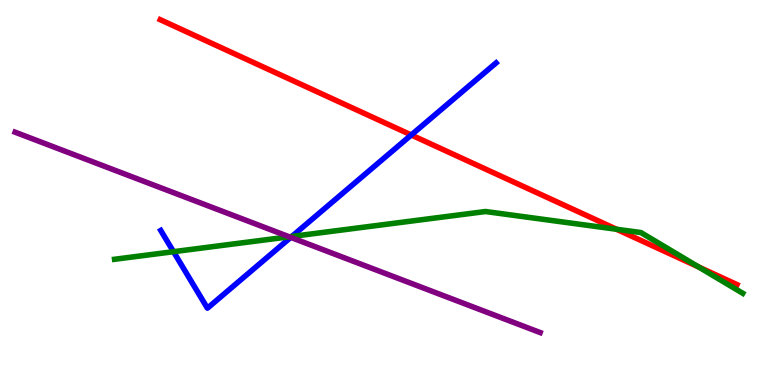[{'lines': ['blue', 'red'], 'intersections': [{'x': 5.31, 'y': 6.49}]}, {'lines': ['green', 'red'], 'intersections': [{'x': 7.96, 'y': 4.05}, {'x': 9.01, 'y': 3.07}]}, {'lines': ['purple', 'red'], 'intersections': []}, {'lines': ['blue', 'green'], 'intersections': [{'x': 2.24, 'y': 3.46}, {'x': 3.77, 'y': 3.86}]}, {'lines': ['blue', 'purple'], 'intersections': [{'x': 3.75, 'y': 3.83}]}, {'lines': ['green', 'purple'], 'intersections': [{'x': 3.73, 'y': 3.85}]}]